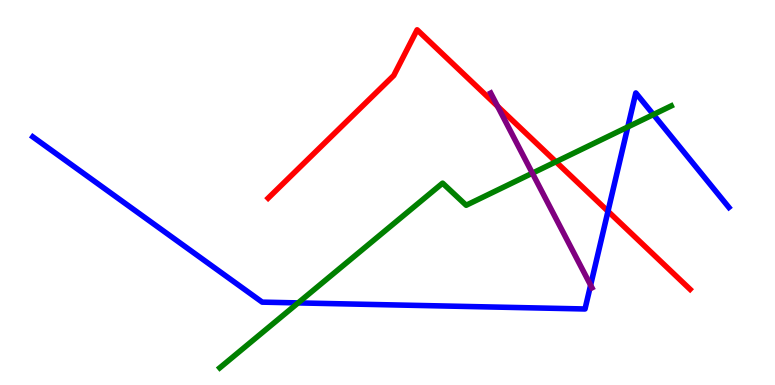[{'lines': ['blue', 'red'], 'intersections': [{'x': 7.85, 'y': 4.51}]}, {'lines': ['green', 'red'], 'intersections': [{'x': 7.17, 'y': 5.8}]}, {'lines': ['purple', 'red'], 'intersections': [{'x': 6.42, 'y': 7.24}]}, {'lines': ['blue', 'green'], 'intersections': [{'x': 3.85, 'y': 2.13}, {'x': 8.1, 'y': 6.7}, {'x': 8.43, 'y': 7.02}]}, {'lines': ['blue', 'purple'], 'intersections': [{'x': 7.62, 'y': 2.59}]}, {'lines': ['green', 'purple'], 'intersections': [{'x': 6.87, 'y': 5.5}]}]